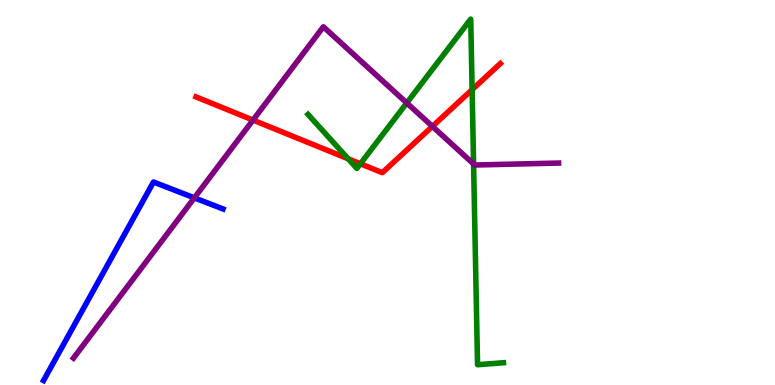[{'lines': ['blue', 'red'], 'intersections': []}, {'lines': ['green', 'red'], 'intersections': [{'x': 4.49, 'y': 5.88}, {'x': 4.65, 'y': 5.75}, {'x': 6.09, 'y': 7.67}]}, {'lines': ['purple', 'red'], 'intersections': [{'x': 3.26, 'y': 6.88}, {'x': 5.58, 'y': 6.72}]}, {'lines': ['blue', 'green'], 'intersections': []}, {'lines': ['blue', 'purple'], 'intersections': [{'x': 2.51, 'y': 4.86}]}, {'lines': ['green', 'purple'], 'intersections': [{'x': 5.25, 'y': 7.33}, {'x': 6.11, 'y': 5.74}]}]